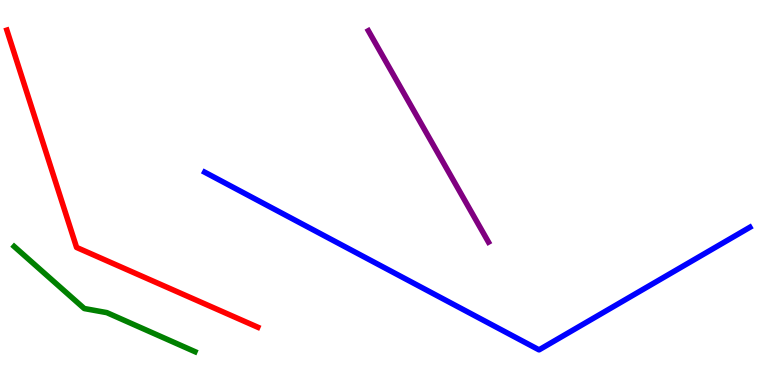[{'lines': ['blue', 'red'], 'intersections': []}, {'lines': ['green', 'red'], 'intersections': []}, {'lines': ['purple', 'red'], 'intersections': []}, {'lines': ['blue', 'green'], 'intersections': []}, {'lines': ['blue', 'purple'], 'intersections': []}, {'lines': ['green', 'purple'], 'intersections': []}]